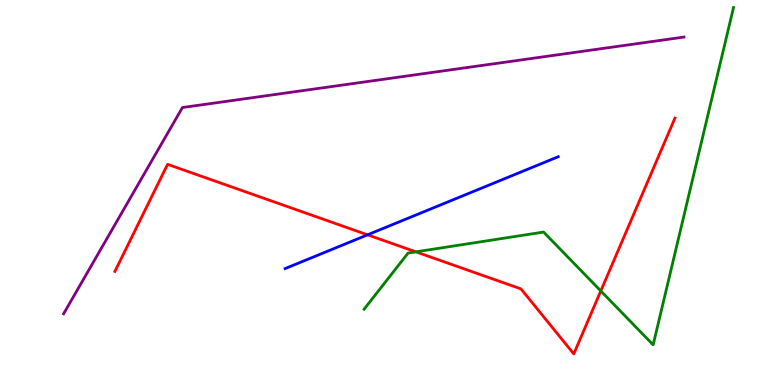[{'lines': ['blue', 'red'], 'intersections': [{'x': 4.74, 'y': 3.9}]}, {'lines': ['green', 'red'], 'intersections': [{'x': 5.37, 'y': 3.46}, {'x': 7.75, 'y': 2.44}]}, {'lines': ['purple', 'red'], 'intersections': []}, {'lines': ['blue', 'green'], 'intersections': []}, {'lines': ['blue', 'purple'], 'intersections': []}, {'lines': ['green', 'purple'], 'intersections': []}]